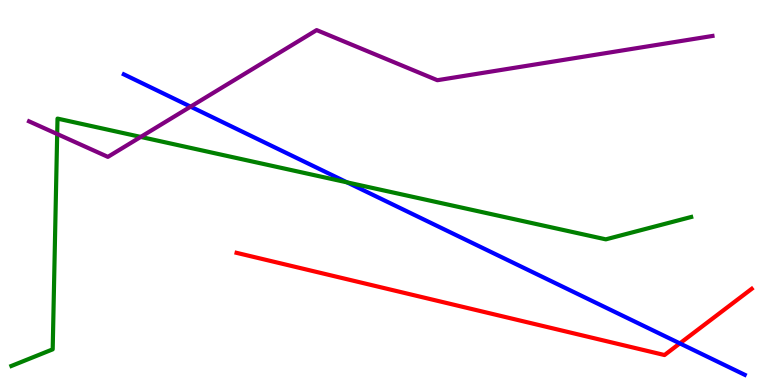[{'lines': ['blue', 'red'], 'intersections': [{'x': 8.77, 'y': 1.08}]}, {'lines': ['green', 'red'], 'intersections': []}, {'lines': ['purple', 'red'], 'intersections': []}, {'lines': ['blue', 'green'], 'intersections': [{'x': 4.48, 'y': 5.26}]}, {'lines': ['blue', 'purple'], 'intersections': [{'x': 2.46, 'y': 7.23}]}, {'lines': ['green', 'purple'], 'intersections': [{'x': 0.738, 'y': 6.52}, {'x': 1.82, 'y': 6.44}]}]